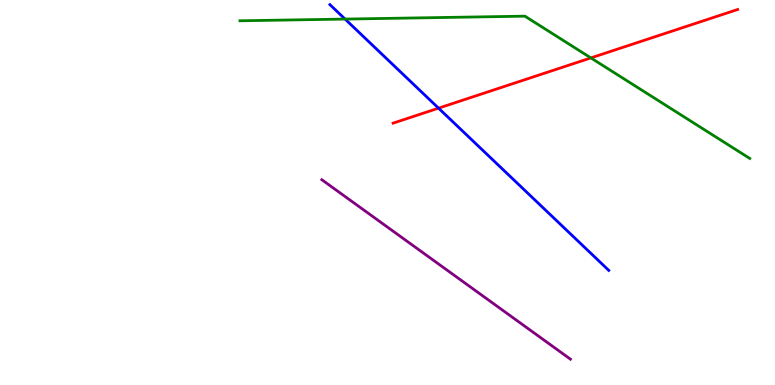[{'lines': ['blue', 'red'], 'intersections': [{'x': 5.66, 'y': 7.19}]}, {'lines': ['green', 'red'], 'intersections': [{'x': 7.62, 'y': 8.5}]}, {'lines': ['purple', 'red'], 'intersections': []}, {'lines': ['blue', 'green'], 'intersections': [{'x': 4.45, 'y': 9.5}]}, {'lines': ['blue', 'purple'], 'intersections': []}, {'lines': ['green', 'purple'], 'intersections': []}]